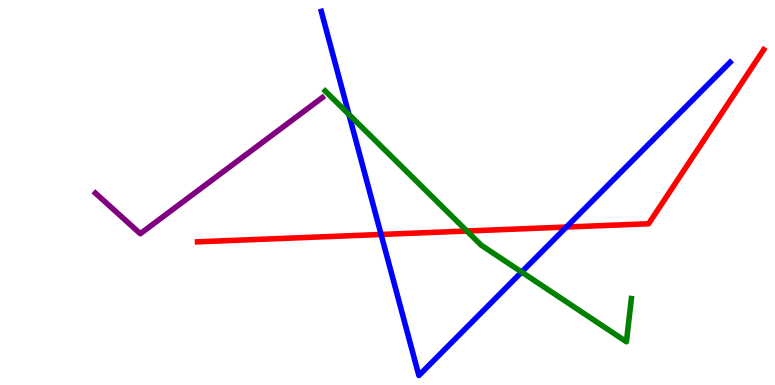[{'lines': ['blue', 'red'], 'intersections': [{'x': 4.92, 'y': 3.91}, {'x': 7.31, 'y': 4.1}]}, {'lines': ['green', 'red'], 'intersections': [{'x': 6.02, 'y': 4.0}]}, {'lines': ['purple', 'red'], 'intersections': []}, {'lines': ['blue', 'green'], 'intersections': [{'x': 4.5, 'y': 7.03}, {'x': 6.73, 'y': 2.93}]}, {'lines': ['blue', 'purple'], 'intersections': []}, {'lines': ['green', 'purple'], 'intersections': []}]